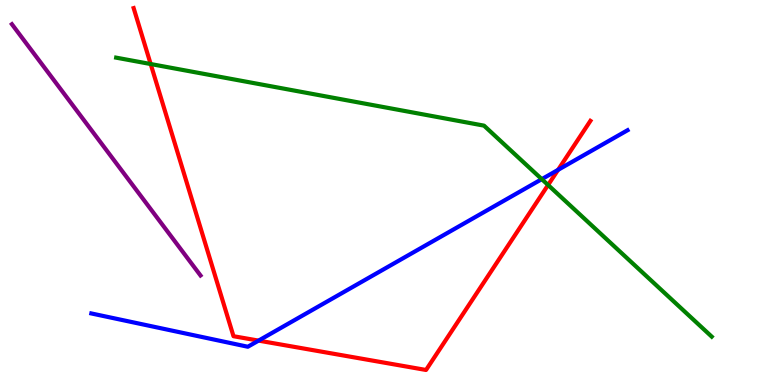[{'lines': ['blue', 'red'], 'intersections': [{'x': 3.34, 'y': 1.15}, {'x': 7.2, 'y': 5.59}]}, {'lines': ['green', 'red'], 'intersections': [{'x': 1.94, 'y': 8.34}, {'x': 7.07, 'y': 5.19}]}, {'lines': ['purple', 'red'], 'intersections': []}, {'lines': ['blue', 'green'], 'intersections': [{'x': 6.99, 'y': 5.35}]}, {'lines': ['blue', 'purple'], 'intersections': []}, {'lines': ['green', 'purple'], 'intersections': []}]